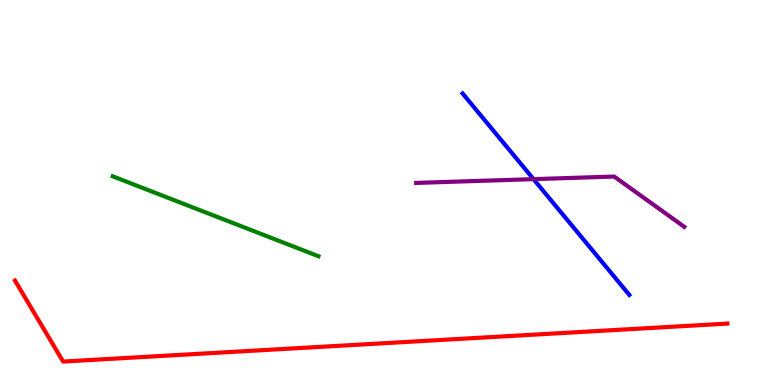[{'lines': ['blue', 'red'], 'intersections': []}, {'lines': ['green', 'red'], 'intersections': []}, {'lines': ['purple', 'red'], 'intersections': []}, {'lines': ['blue', 'green'], 'intersections': []}, {'lines': ['blue', 'purple'], 'intersections': [{'x': 6.88, 'y': 5.35}]}, {'lines': ['green', 'purple'], 'intersections': []}]